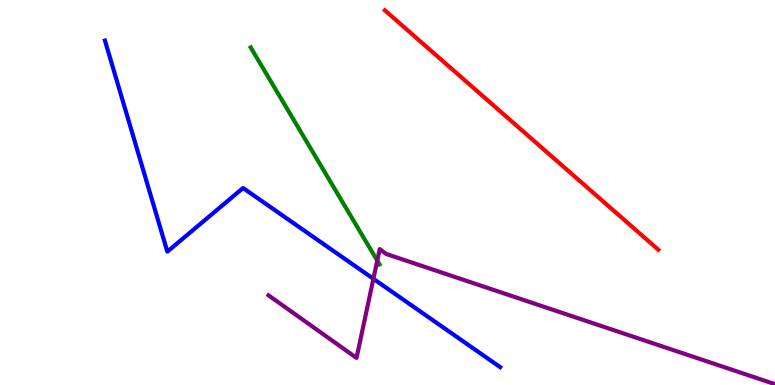[{'lines': ['blue', 'red'], 'intersections': []}, {'lines': ['green', 'red'], 'intersections': []}, {'lines': ['purple', 'red'], 'intersections': []}, {'lines': ['blue', 'green'], 'intersections': []}, {'lines': ['blue', 'purple'], 'intersections': [{'x': 4.82, 'y': 2.76}]}, {'lines': ['green', 'purple'], 'intersections': [{'x': 4.87, 'y': 3.23}]}]